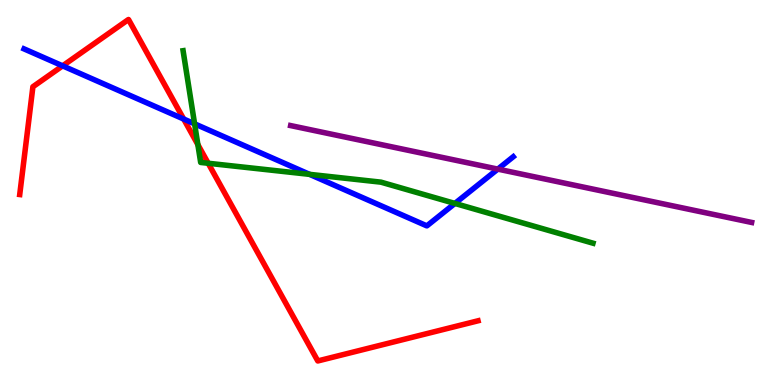[{'lines': ['blue', 'red'], 'intersections': [{'x': 0.808, 'y': 8.29}, {'x': 2.37, 'y': 6.91}]}, {'lines': ['green', 'red'], 'intersections': [{'x': 2.55, 'y': 6.24}, {'x': 2.69, 'y': 5.76}]}, {'lines': ['purple', 'red'], 'intersections': []}, {'lines': ['blue', 'green'], 'intersections': [{'x': 2.51, 'y': 6.78}, {'x': 3.99, 'y': 5.47}, {'x': 5.87, 'y': 4.72}]}, {'lines': ['blue', 'purple'], 'intersections': [{'x': 6.42, 'y': 5.61}]}, {'lines': ['green', 'purple'], 'intersections': []}]